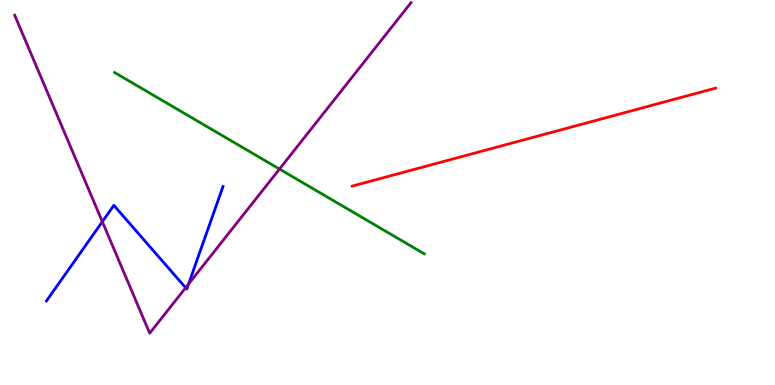[{'lines': ['blue', 'red'], 'intersections': []}, {'lines': ['green', 'red'], 'intersections': []}, {'lines': ['purple', 'red'], 'intersections': []}, {'lines': ['blue', 'green'], 'intersections': []}, {'lines': ['blue', 'purple'], 'intersections': [{'x': 1.32, 'y': 4.24}, {'x': 2.4, 'y': 2.53}, {'x': 2.43, 'y': 2.62}]}, {'lines': ['green', 'purple'], 'intersections': [{'x': 3.61, 'y': 5.61}]}]